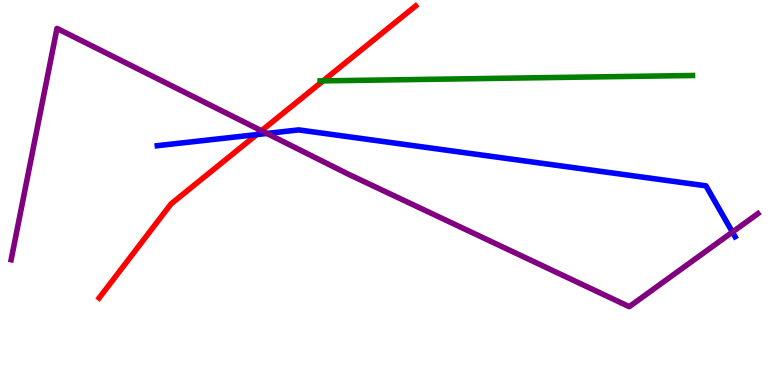[{'lines': ['blue', 'red'], 'intersections': [{'x': 3.31, 'y': 6.5}]}, {'lines': ['green', 'red'], 'intersections': [{'x': 4.17, 'y': 7.9}]}, {'lines': ['purple', 'red'], 'intersections': [{'x': 3.37, 'y': 6.6}]}, {'lines': ['blue', 'green'], 'intersections': []}, {'lines': ['blue', 'purple'], 'intersections': [{'x': 3.44, 'y': 6.53}, {'x': 9.45, 'y': 3.97}]}, {'lines': ['green', 'purple'], 'intersections': []}]